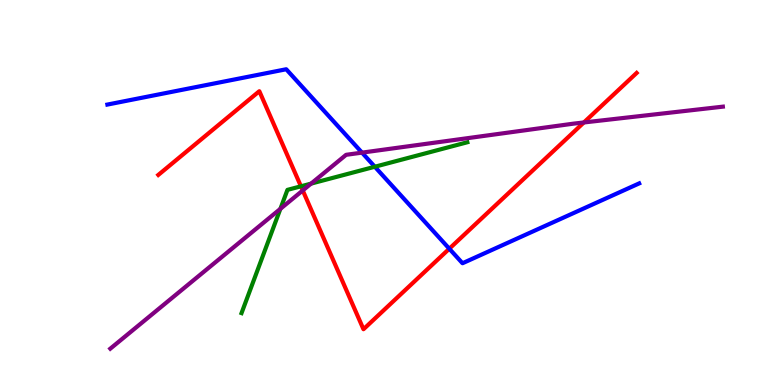[{'lines': ['blue', 'red'], 'intersections': [{'x': 5.8, 'y': 3.54}]}, {'lines': ['green', 'red'], 'intersections': [{'x': 3.88, 'y': 5.16}]}, {'lines': ['purple', 'red'], 'intersections': [{'x': 3.91, 'y': 5.05}, {'x': 7.53, 'y': 6.82}]}, {'lines': ['blue', 'green'], 'intersections': [{'x': 4.84, 'y': 5.67}]}, {'lines': ['blue', 'purple'], 'intersections': [{'x': 4.67, 'y': 6.04}]}, {'lines': ['green', 'purple'], 'intersections': [{'x': 3.62, 'y': 4.58}, {'x': 4.01, 'y': 5.23}]}]